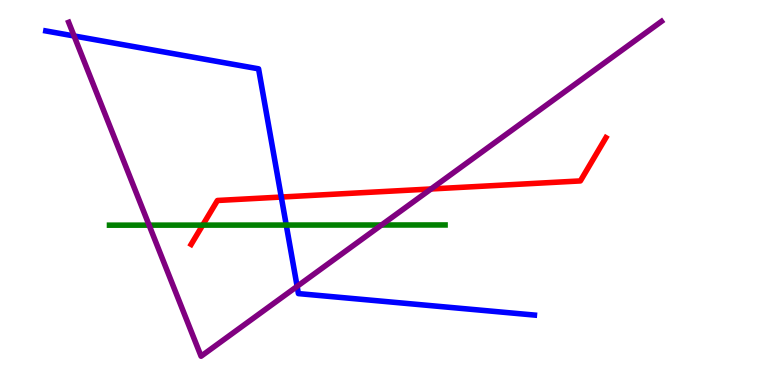[{'lines': ['blue', 'red'], 'intersections': [{'x': 3.63, 'y': 4.88}]}, {'lines': ['green', 'red'], 'intersections': [{'x': 2.62, 'y': 4.15}]}, {'lines': ['purple', 'red'], 'intersections': [{'x': 5.56, 'y': 5.09}]}, {'lines': ['blue', 'green'], 'intersections': [{'x': 3.69, 'y': 4.15}]}, {'lines': ['blue', 'purple'], 'intersections': [{'x': 0.956, 'y': 9.07}, {'x': 3.83, 'y': 2.56}]}, {'lines': ['green', 'purple'], 'intersections': [{'x': 1.92, 'y': 4.15}, {'x': 4.92, 'y': 4.16}]}]